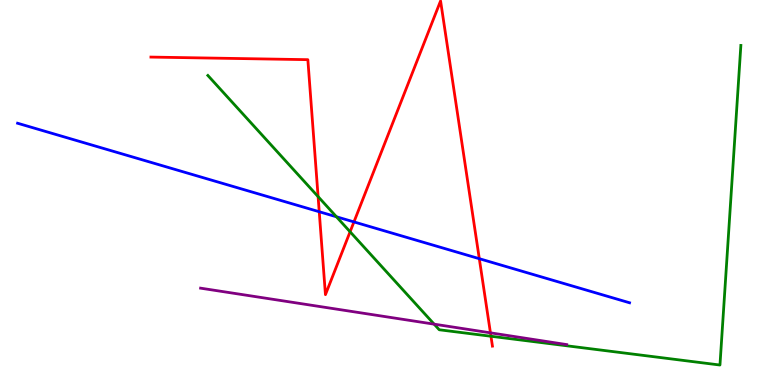[{'lines': ['blue', 'red'], 'intersections': [{'x': 4.12, 'y': 4.5}, {'x': 4.57, 'y': 4.24}, {'x': 6.18, 'y': 3.28}]}, {'lines': ['green', 'red'], 'intersections': [{'x': 4.1, 'y': 4.89}, {'x': 4.52, 'y': 3.98}, {'x': 6.33, 'y': 1.27}]}, {'lines': ['purple', 'red'], 'intersections': [{'x': 6.33, 'y': 1.35}]}, {'lines': ['blue', 'green'], 'intersections': [{'x': 4.34, 'y': 4.37}]}, {'lines': ['blue', 'purple'], 'intersections': []}, {'lines': ['green', 'purple'], 'intersections': [{'x': 5.6, 'y': 1.58}]}]